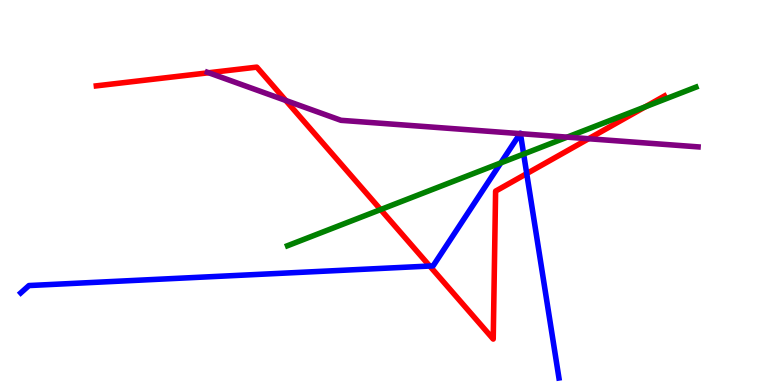[{'lines': ['blue', 'red'], 'intersections': [{'x': 5.54, 'y': 3.09}, {'x': 6.8, 'y': 5.49}]}, {'lines': ['green', 'red'], 'intersections': [{'x': 4.91, 'y': 4.56}, {'x': 8.33, 'y': 7.23}]}, {'lines': ['purple', 'red'], 'intersections': [{'x': 2.69, 'y': 8.11}, {'x': 3.69, 'y': 7.39}, {'x': 7.6, 'y': 6.4}]}, {'lines': ['blue', 'green'], 'intersections': [{'x': 6.46, 'y': 5.77}, {'x': 6.76, 'y': 6.0}]}, {'lines': ['blue', 'purple'], 'intersections': [{'x': 6.71, 'y': 6.53}, {'x': 6.72, 'y': 6.53}]}, {'lines': ['green', 'purple'], 'intersections': [{'x': 7.32, 'y': 6.44}]}]